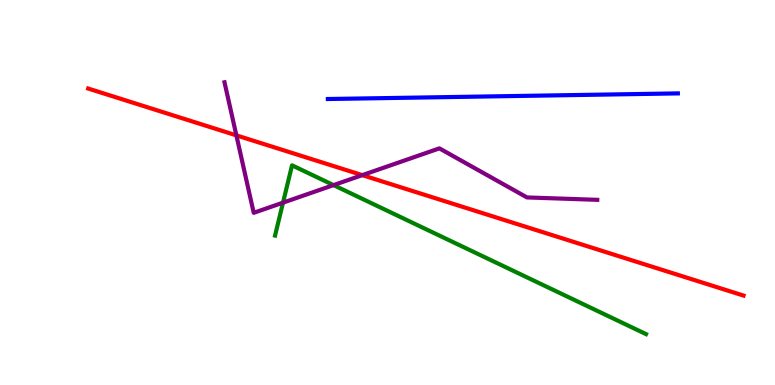[{'lines': ['blue', 'red'], 'intersections': []}, {'lines': ['green', 'red'], 'intersections': []}, {'lines': ['purple', 'red'], 'intersections': [{'x': 3.05, 'y': 6.48}, {'x': 4.67, 'y': 5.45}]}, {'lines': ['blue', 'green'], 'intersections': []}, {'lines': ['blue', 'purple'], 'intersections': []}, {'lines': ['green', 'purple'], 'intersections': [{'x': 3.65, 'y': 4.74}, {'x': 4.3, 'y': 5.19}]}]